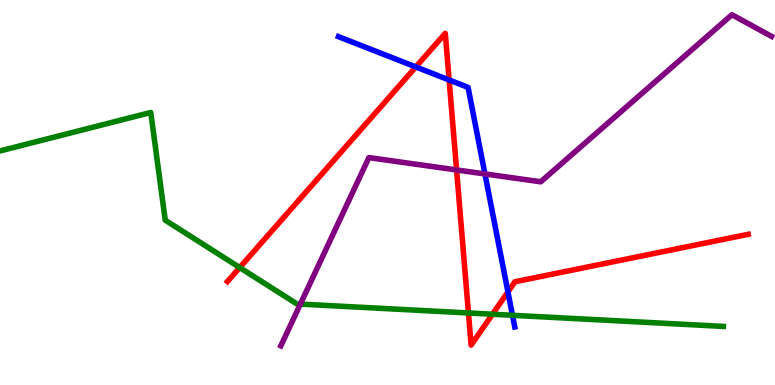[{'lines': ['blue', 'red'], 'intersections': [{'x': 5.37, 'y': 8.26}, {'x': 5.8, 'y': 7.92}, {'x': 6.55, 'y': 2.42}]}, {'lines': ['green', 'red'], 'intersections': [{'x': 3.09, 'y': 3.05}, {'x': 6.04, 'y': 1.87}, {'x': 6.35, 'y': 1.84}]}, {'lines': ['purple', 'red'], 'intersections': [{'x': 5.89, 'y': 5.59}]}, {'lines': ['blue', 'green'], 'intersections': [{'x': 6.61, 'y': 1.81}]}, {'lines': ['blue', 'purple'], 'intersections': [{'x': 6.26, 'y': 5.48}]}, {'lines': ['green', 'purple'], 'intersections': [{'x': 3.88, 'y': 2.1}]}]